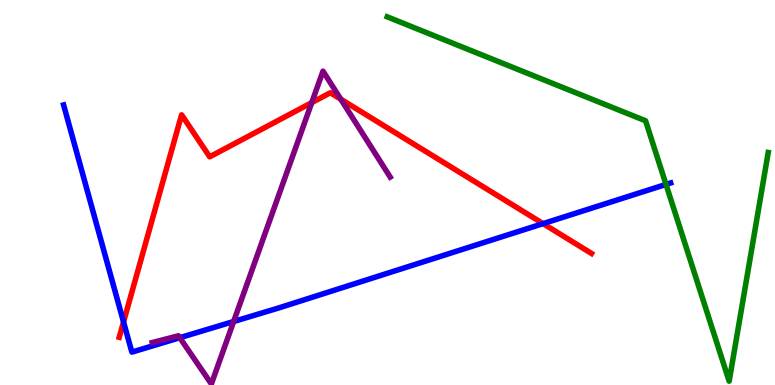[{'lines': ['blue', 'red'], 'intersections': [{'x': 1.59, 'y': 1.64}, {'x': 7.01, 'y': 4.19}]}, {'lines': ['green', 'red'], 'intersections': []}, {'lines': ['purple', 'red'], 'intersections': [{'x': 4.02, 'y': 7.33}, {'x': 4.4, 'y': 7.42}]}, {'lines': ['blue', 'green'], 'intersections': [{'x': 8.59, 'y': 5.21}]}, {'lines': ['blue', 'purple'], 'intersections': [{'x': 2.32, 'y': 1.23}, {'x': 3.01, 'y': 1.65}]}, {'lines': ['green', 'purple'], 'intersections': []}]